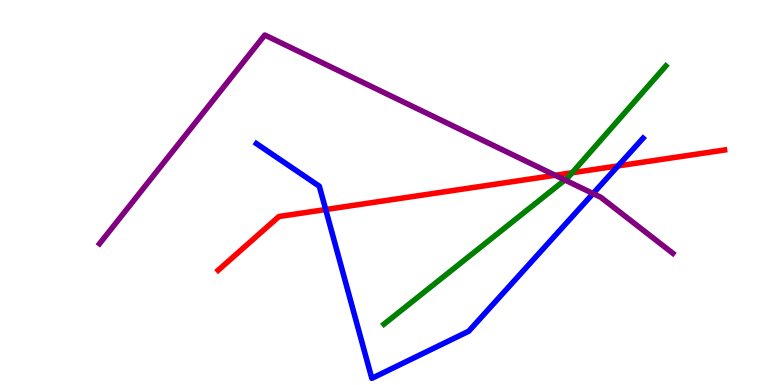[{'lines': ['blue', 'red'], 'intersections': [{'x': 4.2, 'y': 4.56}, {'x': 7.97, 'y': 5.69}]}, {'lines': ['green', 'red'], 'intersections': [{'x': 7.38, 'y': 5.51}]}, {'lines': ['purple', 'red'], 'intersections': [{'x': 7.16, 'y': 5.45}]}, {'lines': ['blue', 'green'], 'intersections': []}, {'lines': ['blue', 'purple'], 'intersections': [{'x': 7.65, 'y': 4.97}]}, {'lines': ['green', 'purple'], 'intersections': [{'x': 7.29, 'y': 5.33}]}]